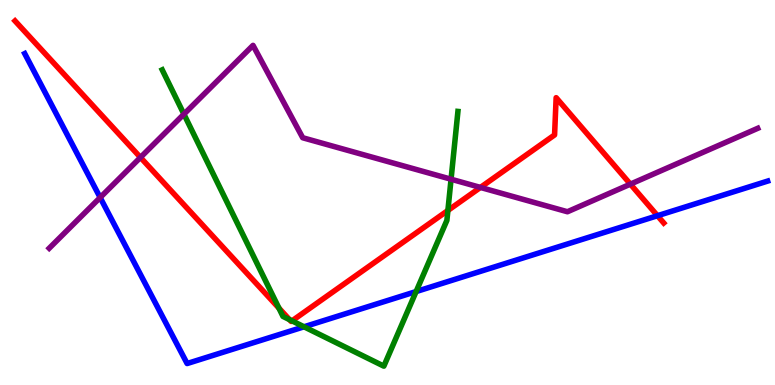[{'lines': ['blue', 'red'], 'intersections': [{'x': 8.48, 'y': 4.4}]}, {'lines': ['green', 'red'], 'intersections': [{'x': 3.6, 'y': 2.0}, {'x': 3.74, 'y': 1.7}, {'x': 3.77, 'y': 1.67}, {'x': 5.78, 'y': 4.53}]}, {'lines': ['purple', 'red'], 'intersections': [{'x': 1.81, 'y': 5.91}, {'x': 6.2, 'y': 5.13}, {'x': 8.13, 'y': 5.22}]}, {'lines': ['blue', 'green'], 'intersections': [{'x': 3.92, 'y': 1.51}, {'x': 5.37, 'y': 2.43}]}, {'lines': ['blue', 'purple'], 'intersections': [{'x': 1.29, 'y': 4.87}]}, {'lines': ['green', 'purple'], 'intersections': [{'x': 2.37, 'y': 7.03}, {'x': 5.82, 'y': 5.34}]}]